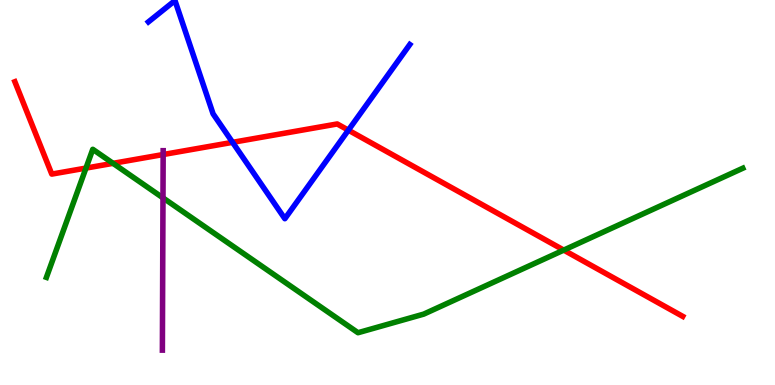[{'lines': ['blue', 'red'], 'intersections': [{'x': 3.0, 'y': 6.3}, {'x': 4.5, 'y': 6.62}]}, {'lines': ['green', 'red'], 'intersections': [{'x': 1.11, 'y': 5.63}, {'x': 1.46, 'y': 5.76}, {'x': 7.27, 'y': 3.5}]}, {'lines': ['purple', 'red'], 'intersections': [{'x': 2.11, 'y': 5.99}]}, {'lines': ['blue', 'green'], 'intersections': []}, {'lines': ['blue', 'purple'], 'intersections': []}, {'lines': ['green', 'purple'], 'intersections': [{'x': 2.1, 'y': 4.86}]}]